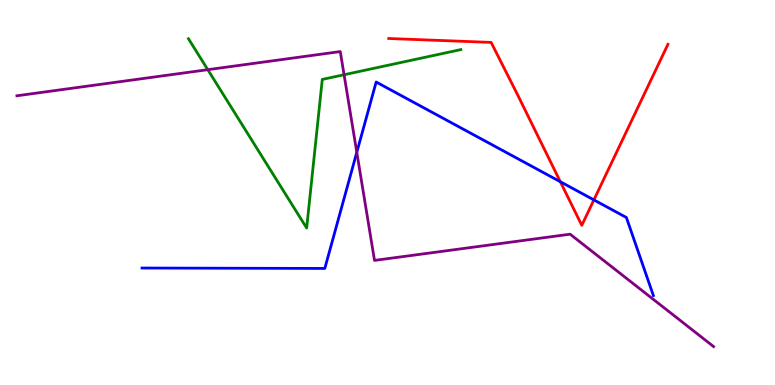[{'lines': ['blue', 'red'], 'intersections': [{'x': 7.23, 'y': 5.28}, {'x': 7.66, 'y': 4.81}]}, {'lines': ['green', 'red'], 'intersections': []}, {'lines': ['purple', 'red'], 'intersections': []}, {'lines': ['blue', 'green'], 'intersections': []}, {'lines': ['blue', 'purple'], 'intersections': [{'x': 4.6, 'y': 6.04}]}, {'lines': ['green', 'purple'], 'intersections': [{'x': 2.68, 'y': 8.19}, {'x': 4.44, 'y': 8.06}]}]